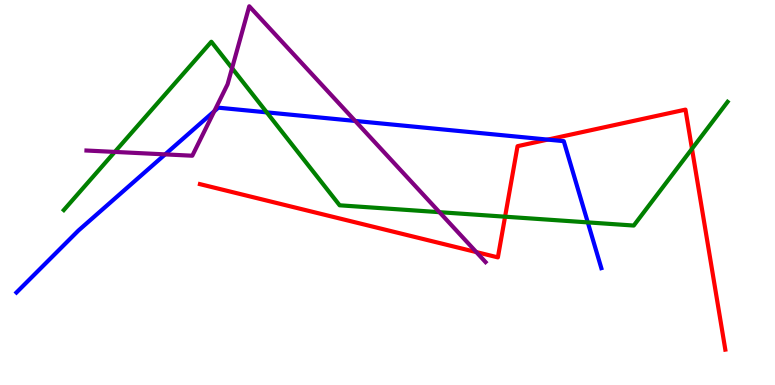[{'lines': ['blue', 'red'], 'intersections': [{'x': 7.07, 'y': 6.37}]}, {'lines': ['green', 'red'], 'intersections': [{'x': 6.52, 'y': 4.37}, {'x': 8.93, 'y': 6.14}]}, {'lines': ['purple', 'red'], 'intersections': [{'x': 6.15, 'y': 3.45}]}, {'lines': ['blue', 'green'], 'intersections': [{'x': 3.44, 'y': 7.08}, {'x': 7.58, 'y': 4.22}]}, {'lines': ['blue', 'purple'], 'intersections': [{'x': 2.13, 'y': 5.99}, {'x': 2.77, 'y': 7.11}, {'x': 4.58, 'y': 6.86}]}, {'lines': ['green', 'purple'], 'intersections': [{'x': 1.48, 'y': 6.05}, {'x': 2.99, 'y': 8.23}, {'x': 5.67, 'y': 4.49}]}]